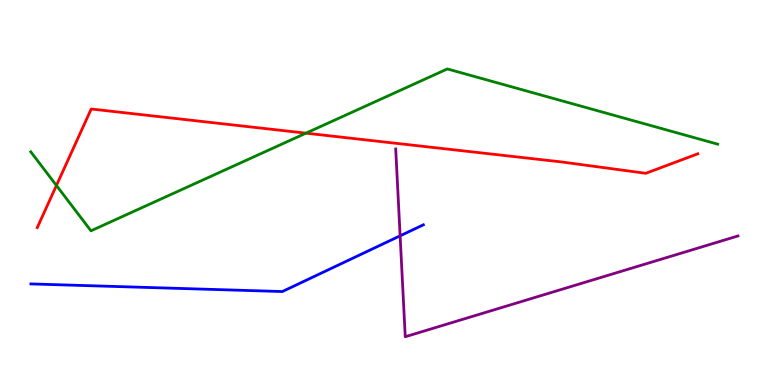[{'lines': ['blue', 'red'], 'intersections': []}, {'lines': ['green', 'red'], 'intersections': [{'x': 0.728, 'y': 5.18}, {'x': 3.95, 'y': 6.54}]}, {'lines': ['purple', 'red'], 'intersections': []}, {'lines': ['blue', 'green'], 'intersections': []}, {'lines': ['blue', 'purple'], 'intersections': [{'x': 5.16, 'y': 3.87}]}, {'lines': ['green', 'purple'], 'intersections': []}]